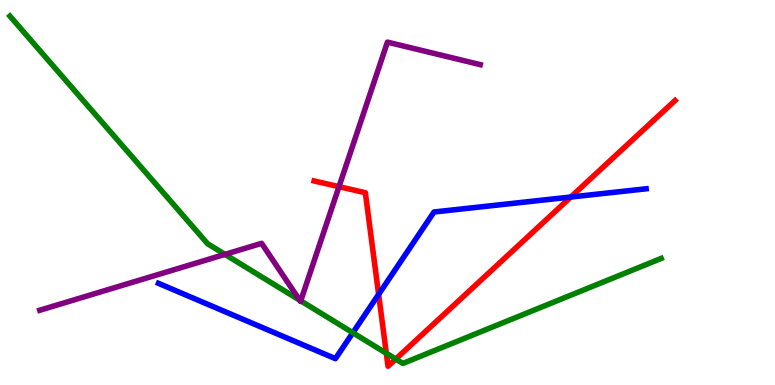[{'lines': ['blue', 'red'], 'intersections': [{'x': 4.89, 'y': 2.35}, {'x': 7.37, 'y': 4.88}]}, {'lines': ['green', 'red'], 'intersections': [{'x': 4.98, 'y': 0.824}, {'x': 5.11, 'y': 0.674}]}, {'lines': ['purple', 'red'], 'intersections': [{'x': 4.37, 'y': 5.15}]}, {'lines': ['blue', 'green'], 'intersections': [{'x': 4.55, 'y': 1.36}]}, {'lines': ['blue', 'purple'], 'intersections': []}, {'lines': ['green', 'purple'], 'intersections': [{'x': 2.9, 'y': 3.39}, {'x': 3.87, 'y': 2.2}, {'x': 3.88, 'y': 2.19}]}]